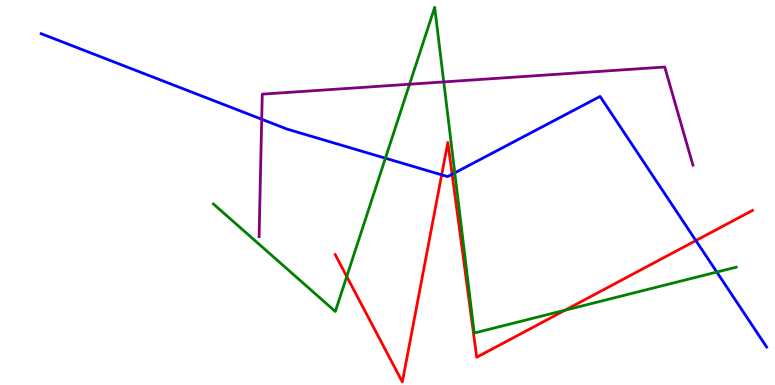[{'lines': ['blue', 'red'], 'intersections': [{'x': 5.7, 'y': 5.46}, {'x': 5.83, 'y': 5.47}, {'x': 8.98, 'y': 3.75}]}, {'lines': ['green', 'red'], 'intersections': [{'x': 4.47, 'y': 2.82}, {'x': 7.29, 'y': 1.94}]}, {'lines': ['purple', 'red'], 'intersections': []}, {'lines': ['blue', 'green'], 'intersections': [{'x': 4.97, 'y': 5.89}, {'x': 5.87, 'y': 5.51}, {'x': 9.25, 'y': 2.93}]}, {'lines': ['blue', 'purple'], 'intersections': [{'x': 3.38, 'y': 6.9}]}, {'lines': ['green', 'purple'], 'intersections': [{'x': 5.28, 'y': 7.81}, {'x': 5.73, 'y': 7.87}]}]